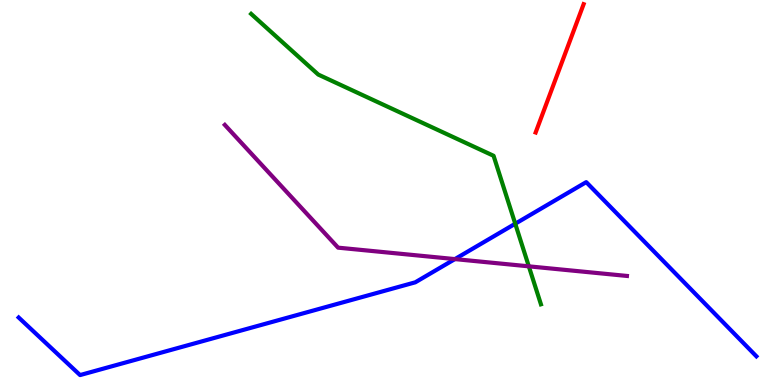[{'lines': ['blue', 'red'], 'intersections': []}, {'lines': ['green', 'red'], 'intersections': []}, {'lines': ['purple', 'red'], 'intersections': []}, {'lines': ['blue', 'green'], 'intersections': [{'x': 6.65, 'y': 4.19}]}, {'lines': ['blue', 'purple'], 'intersections': [{'x': 5.87, 'y': 3.27}]}, {'lines': ['green', 'purple'], 'intersections': [{'x': 6.82, 'y': 3.08}]}]